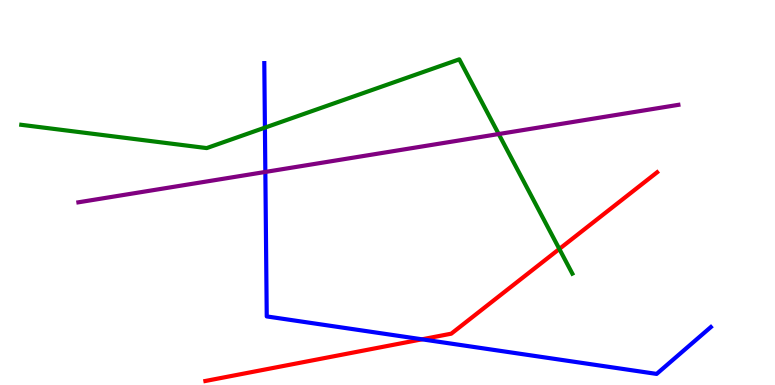[{'lines': ['blue', 'red'], 'intersections': [{'x': 5.44, 'y': 1.19}]}, {'lines': ['green', 'red'], 'intersections': [{'x': 7.22, 'y': 3.53}]}, {'lines': ['purple', 'red'], 'intersections': []}, {'lines': ['blue', 'green'], 'intersections': [{'x': 3.42, 'y': 6.68}]}, {'lines': ['blue', 'purple'], 'intersections': [{'x': 3.42, 'y': 5.53}]}, {'lines': ['green', 'purple'], 'intersections': [{'x': 6.43, 'y': 6.52}]}]